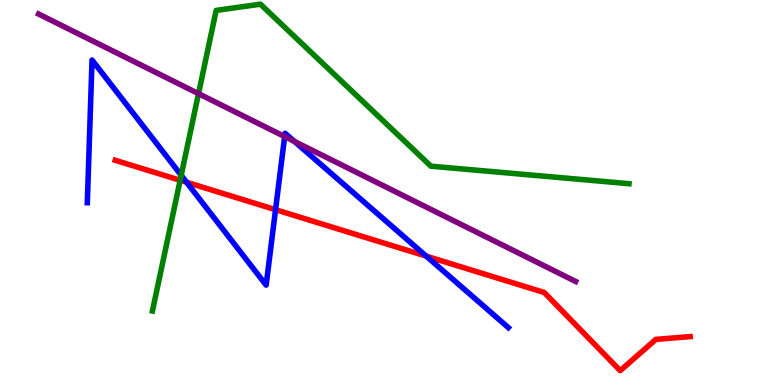[{'lines': ['blue', 'red'], 'intersections': [{'x': 2.41, 'y': 5.27}, {'x': 3.56, 'y': 4.55}, {'x': 5.5, 'y': 3.35}]}, {'lines': ['green', 'red'], 'intersections': [{'x': 2.32, 'y': 5.32}]}, {'lines': ['purple', 'red'], 'intersections': []}, {'lines': ['blue', 'green'], 'intersections': [{'x': 2.34, 'y': 5.45}]}, {'lines': ['blue', 'purple'], 'intersections': [{'x': 3.67, 'y': 6.45}, {'x': 3.8, 'y': 6.33}]}, {'lines': ['green', 'purple'], 'intersections': [{'x': 2.56, 'y': 7.57}]}]